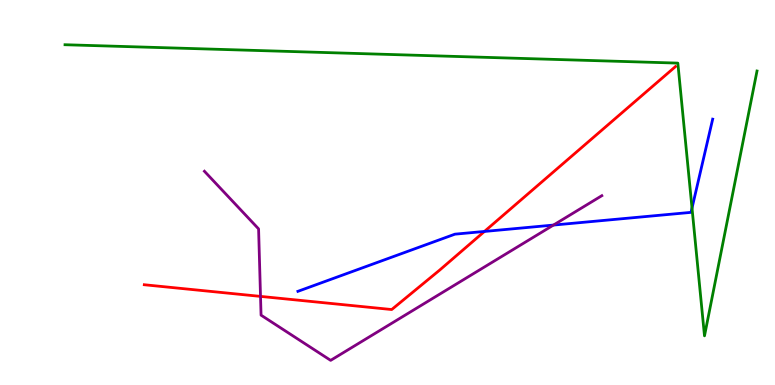[{'lines': ['blue', 'red'], 'intersections': [{'x': 6.25, 'y': 3.99}]}, {'lines': ['green', 'red'], 'intersections': []}, {'lines': ['purple', 'red'], 'intersections': [{'x': 3.36, 'y': 2.3}]}, {'lines': ['blue', 'green'], 'intersections': [{'x': 8.93, 'y': 4.6}]}, {'lines': ['blue', 'purple'], 'intersections': [{'x': 7.14, 'y': 4.15}]}, {'lines': ['green', 'purple'], 'intersections': []}]